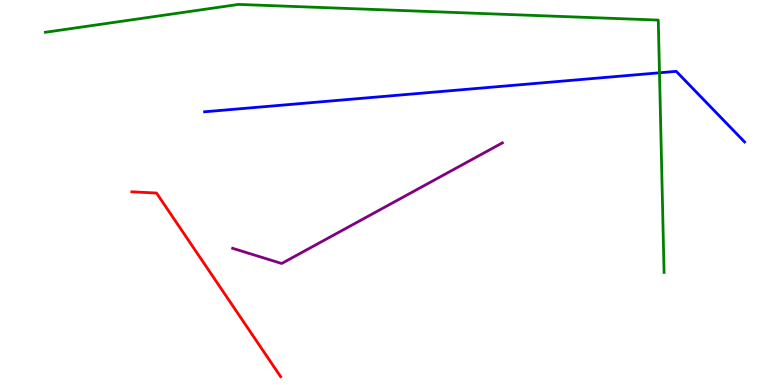[{'lines': ['blue', 'red'], 'intersections': []}, {'lines': ['green', 'red'], 'intersections': []}, {'lines': ['purple', 'red'], 'intersections': []}, {'lines': ['blue', 'green'], 'intersections': [{'x': 8.51, 'y': 8.11}]}, {'lines': ['blue', 'purple'], 'intersections': []}, {'lines': ['green', 'purple'], 'intersections': []}]